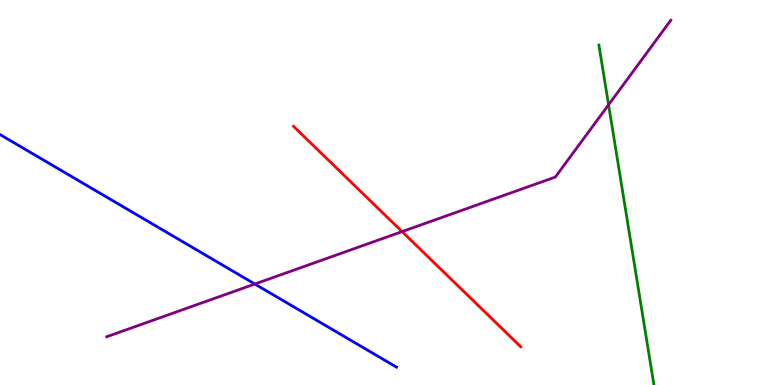[{'lines': ['blue', 'red'], 'intersections': []}, {'lines': ['green', 'red'], 'intersections': []}, {'lines': ['purple', 'red'], 'intersections': [{'x': 5.19, 'y': 3.98}]}, {'lines': ['blue', 'green'], 'intersections': []}, {'lines': ['blue', 'purple'], 'intersections': [{'x': 3.29, 'y': 2.62}]}, {'lines': ['green', 'purple'], 'intersections': [{'x': 7.85, 'y': 7.28}]}]